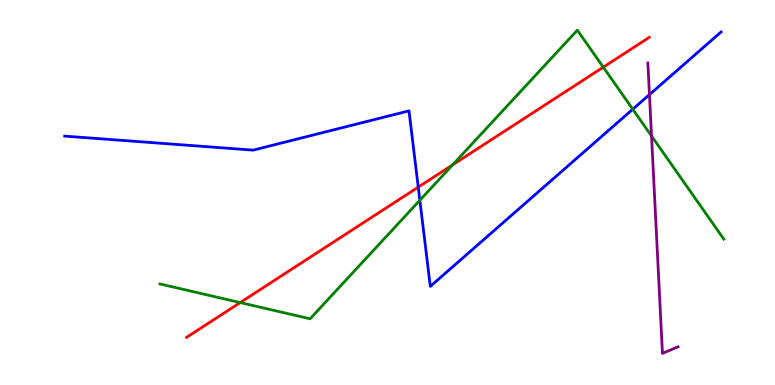[{'lines': ['blue', 'red'], 'intersections': [{'x': 5.4, 'y': 5.14}]}, {'lines': ['green', 'red'], 'intersections': [{'x': 3.1, 'y': 2.14}, {'x': 5.84, 'y': 5.72}, {'x': 7.78, 'y': 8.26}]}, {'lines': ['purple', 'red'], 'intersections': []}, {'lines': ['blue', 'green'], 'intersections': [{'x': 5.42, 'y': 4.8}, {'x': 8.16, 'y': 7.16}]}, {'lines': ['blue', 'purple'], 'intersections': [{'x': 8.38, 'y': 7.54}]}, {'lines': ['green', 'purple'], 'intersections': [{'x': 8.41, 'y': 6.47}]}]